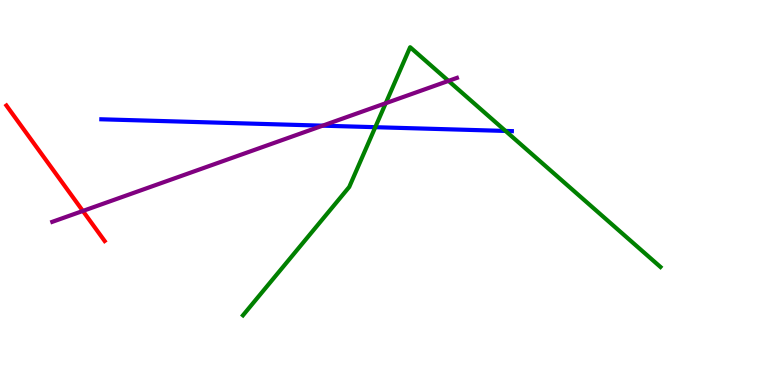[{'lines': ['blue', 'red'], 'intersections': []}, {'lines': ['green', 'red'], 'intersections': []}, {'lines': ['purple', 'red'], 'intersections': [{'x': 1.07, 'y': 4.52}]}, {'lines': ['blue', 'green'], 'intersections': [{'x': 4.84, 'y': 6.7}, {'x': 6.52, 'y': 6.6}]}, {'lines': ['blue', 'purple'], 'intersections': [{'x': 4.16, 'y': 6.74}]}, {'lines': ['green', 'purple'], 'intersections': [{'x': 4.98, 'y': 7.32}, {'x': 5.79, 'y': 7.9}]}]